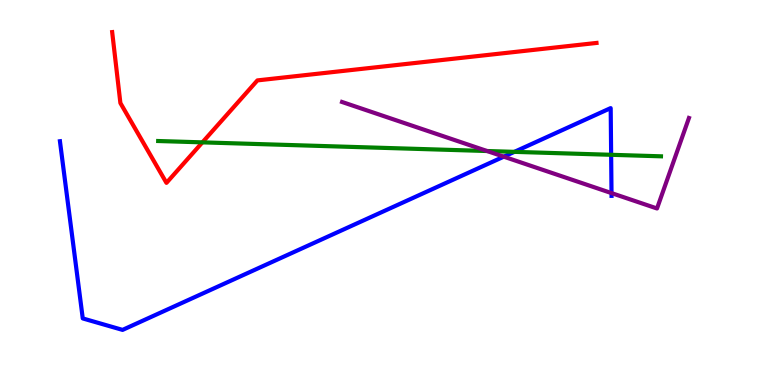[{'lines': ['blue', 'red'], 'intersections': []}, {'lines': ['green', 'red'], 'intersections': [{'x': 2.61, 'y': 6.3}]}, {'lines': ['purple', 'red'], 'intersections': []}, {'lines': ['blue', 'green'], 'intersections': [{'x': 6.64, 'y': 6.06}, {'x': 7.89, 'y': 5.98}]}, {'lines': ['blue', 'purple'], 'intersections': [{'x': 6.5, 'y': 5.93}, {'x': 7.89, 'y': 4.98}]}, {'lines': ['green', 'purple'], 'intersections': [{'x': 6.28, 'y': 6.08}]}]